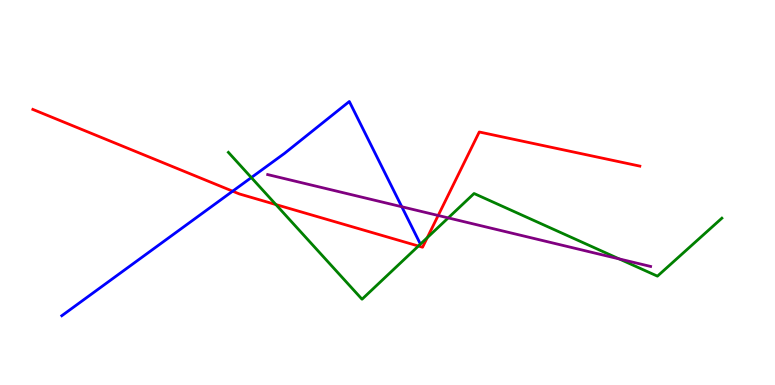[{'lines': ['blue', 'red'], 'intersections': [{'x': 3.0, 'y': 5.03}]}, {'lines': ['green', 'red'], 'intersections': [{'x': 3.56, 'y': 4.69}, {'x': 5.4, 'y': 3.61}, {'x': 5.51, 'y': 3.83}]}, {'lines': ['purple', 'red'], 'intersections': [{'x': 5.65, 'y': 4.4}]}, {'lines': ['blue', 'green'], 'intersections': [{'x': 3.24, 'y': 5.39}]}, {'lines': ['blue', 'purple'], 'intersections': [{'x': 5.18, 'y': 4.63}]}, {'lines': ['green', 'purple'], 'intersections': [{'x': 5.78, 'y': 4.34}, {'x': 7.99, 'y': 3.28}]}]